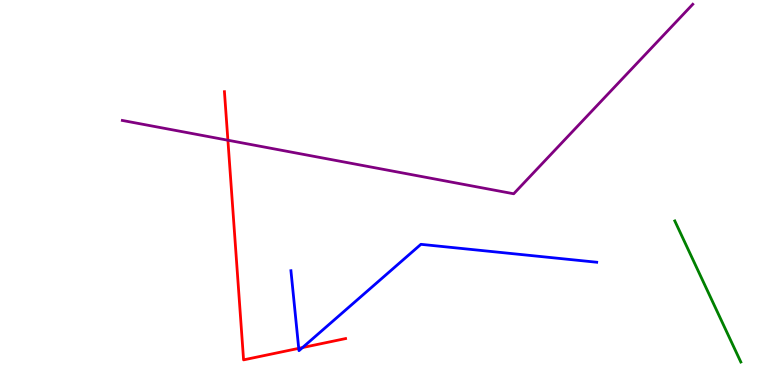[{'lines': ['blue', 'red'], 'intersections': [{'x': 3.85, 'y': 0.952}, {'x': 3.9, 'y': 0.973}]}, {'lines': ['green', 'red'], 'intersections': []}, {'lines': ['purple', 'red'], 'intersections': [{'x': 2.94, 'y': 6.36}]}, {'lines': ['blue', 'green'], 'intersections': []}, {'lines': ['blue', 'purple'], 'intersections': []}, {'lines': ['green', 'purple'], 'intersections': []}]